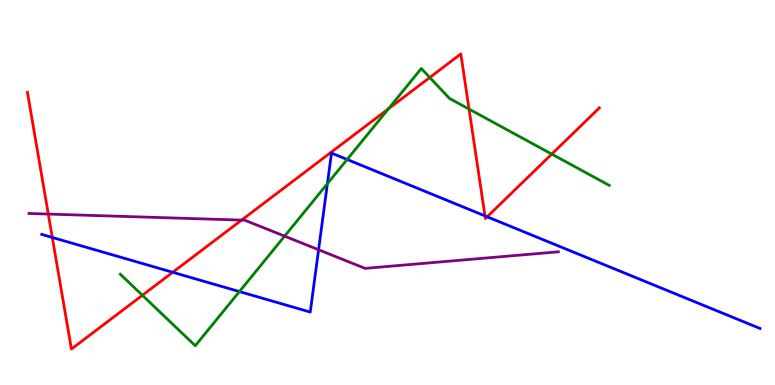[{'lines': ['blue', 'red'], 'intersections': [{'x': 0.675, 'y': 3.83}, {'x': 2.23, 'y': 2.93}, {'x': 6.26, 'y': 4.39}, {'x': 6.29, 'y': 4.37}]}, {'lines': ['green', 'red'], 'intersections': [{'x': 1.84, 'y': 2.33}, {'x': 5.01, 'y': 7.17}, {'x': 5.55, 'y': 7.99}, {'x': 6.05, 'y': 7.17}, {'x': 7.12, 'y': 6.0}]}, {'lines': ['purple', 'red'], 'intersections': [{'x': 0.623, 'y': 4.44}, {'x': 3.12, 'y': 4.28}]}, {'lines': ['blue', 'green'], 'intersections': [{'x': 3.09, 'y': 2.43}, {'x': 4.22, 'y': 5.23}, {'x': 4.48, 'y': 5.86}]}, {'lines': ['blue', 'purple'], 'intersections': [{'x': 4.11, 'y': 3.51}]}, {'lines': ['green', 'purple'], 'intersections': [{'x': 3.67, 'y': 3.87}]}]